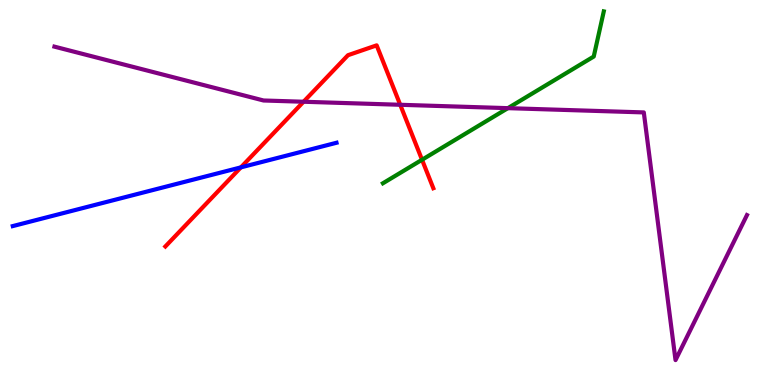[{'lines': ['blue', 'red'], 'intersections': [{'x': 3.11, 'y': 5.65}]}, {'lines': ['green', 'red'], 'intersections': [{'x': 5.45, 'y': 5.85}]}, {'lines': ['purple', 'red'], 'intersections': [{'x': 3.92, 'y': 7.36}, {'x': 5.16, 'y': 7.28}]}, {'lines': ['blue', 'green'], 'intersections': []}, {'lines': ['blue', 'purple'], 'intersections': []}, {'lines': ['green', 'purple'], 'intersections': [{'x': 6.55, 'y': 7.19}]}]